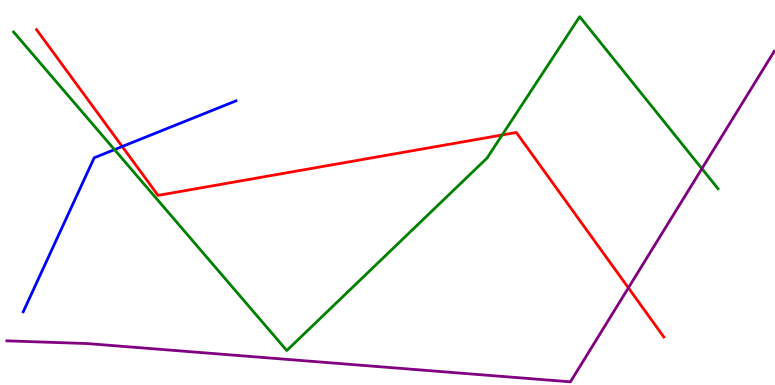[{'lines': ['blue', 'red'], 'intersections': [{'x': 1.58, 'y': 6.19}]}, {'lines': ['green', 'red'], 'intersections': [{'x': 6.48, 'y': 6.49}]}, {'lines': ['purple', 'red'], 'intersections': [{'x': 8.11, 'y': 2.52}]}, {'lines': ['blue', 'green'], 'intersections': [{'x': 1.48, 'y': 6.11}]}, {'lines': ['blue', 'purple'], 'intersections': []}, {'lines': ['green', 'purple'], 'intersections': [{'x': 9.06, 'y': 5.62}]}]